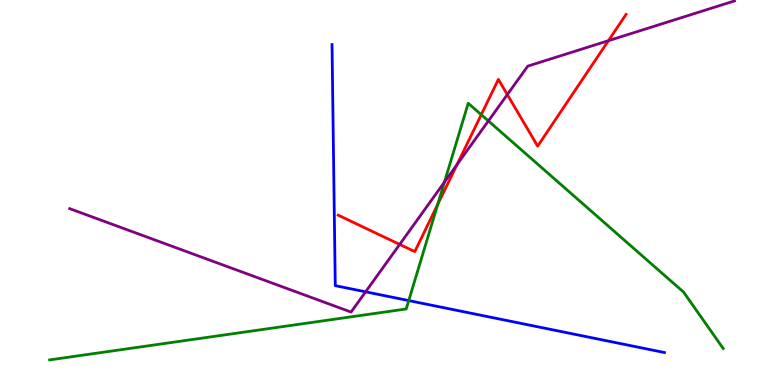[{'lines': ['blue', 'red'], 'intersections': []}, {'lines': ['green', 'red'], 'intersections': [{'x': 5.65, 'y': 4.69}, {'x': 6.21, 'y': 7.02}]}, {'lines': ['purple', 'red'], 'intersections': [{'x': 5.16, 'y': 3.65}, {'x': 5.9, 'y': 5.73}, {'x': 6.55, 'y': 7.54}, {'x': 7.85, 'y': 8.94}]}, {'lines': ['blue', 'green'], 'intersections': [{'x': 5.27, 'y': 2.19}]}, {'lines': ['blue', 'purple'], 'intersections': [{'x': 4.72, 'y': 2.42}]}, {'lines': ['green', 'purple'], 'intersections': [{'x': 5.73, 'y': 5.27}, {'x': 6.3, 'y': 6.86}]}]